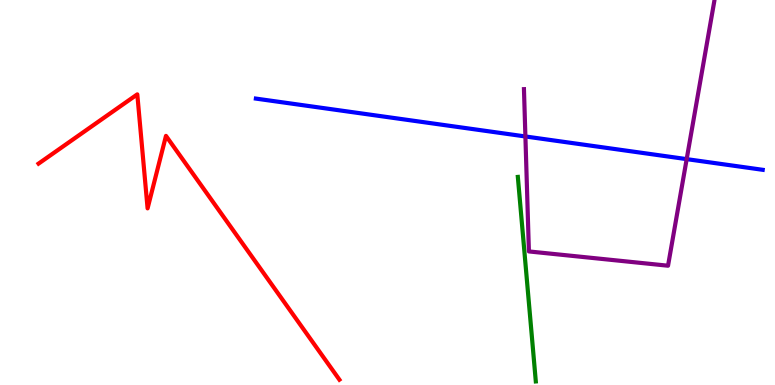[{'lines': ['blue', 'red'], 'intersections': []}, {'lines': ['green', 'red'], 'intersections': []}, {'lines': ['purple', 'red'], 'intersections': []}, {'lines': ['blue', 'green'], 'intersections': []}, {'lines': ['blue', 'purple'], 'intersections': [{'x': 6.78, 'y': 6.46}, {'x': 8.86, 'y': 5.87}]}, {'lines': ['green', 'purple'], 'intersections': []}]